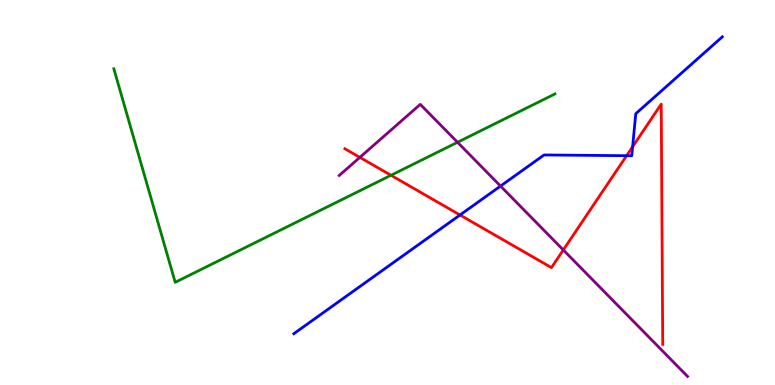[{'lines': ['blue', 'red'], 'intersections': [{'x': 5.94, 'y': 4.42}, {'x': 8.09, 'y': 5.96}, {'x': 8.16, 'y': 6.19}]}, {'lines': ['green', 'red'], 'intersections': [{'x': 5.04, 'y': 5.45}]}, {'lines': ['purple', 'red'], 'intersections': [{'x': 4.64, 'y': 5.91}, {'x': 7.27, 'y': 3.51}]}, {'lines': ['blue', 'green'], 'intersections': []}, {'lines': ['blue', 'purple'], 'intersections': [{'x': 6.46, 'y': 5.17}]}, {'lines': ['green', 'purple'], 'intersections': [{'x': 5.9, 'y': 6.3}]}]